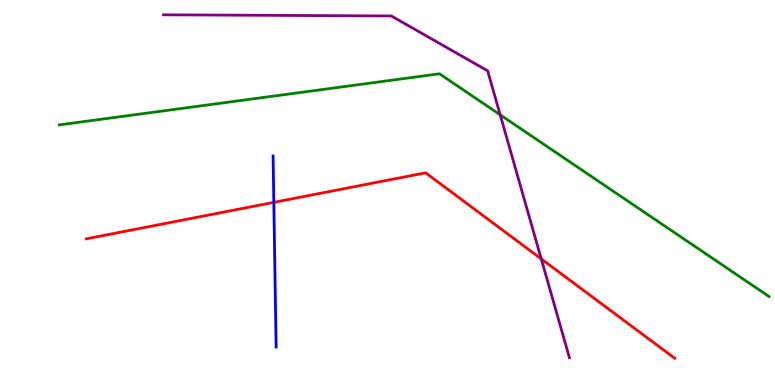[{'lines': ['blue', 'red'], 'intersections': [{'x': 3.53, 'y': 4.74}]}, {'lines': ['green', 'red'], 'intersections': []}, {'lines': ['purple', 'red'], 'intersections': [{'x': 6.98, 'y': 3.28}]}, {'lines': ['blue', 'green'], 'intersections': []}, {'lines': ['blue', 'purple'], 'intersections': []}, {'lines': ['green', 'purple'], 'intersections': [{'x': 6.45, 'y': 7.02}]}]